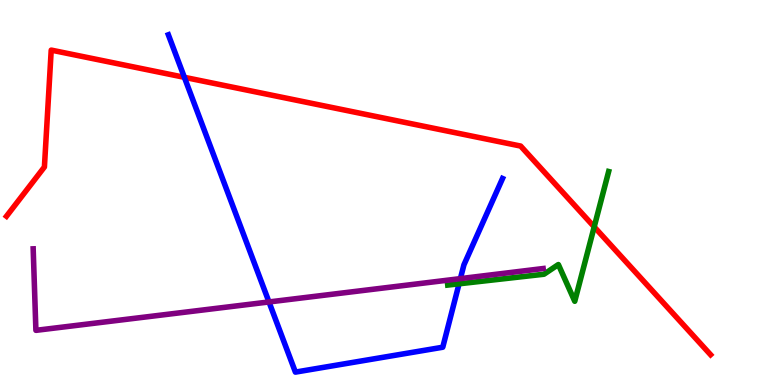[{'lines': ['blue', 'red'], 'intersections': [{'x': 2.38, 'y': 7.99}]}, {'lines': ['green', 'red'], 'intersections': [{'x': 7.67, 'y': 4.11}]}, {'lines': ['purple', 'red'], 'intersections': []}, {'lines': ['blue', 'green'], 'intersections': [{'x': 5.92, 'y': 2.63}]}, {'lines': ['blue', 'purple'], 'intersections': [{'x': 3.47, 'y': 2.16}, {'x': 5.94, 'y': 2.76}]}, {'lines': ['green', 'purple'], 'intersections': []}]